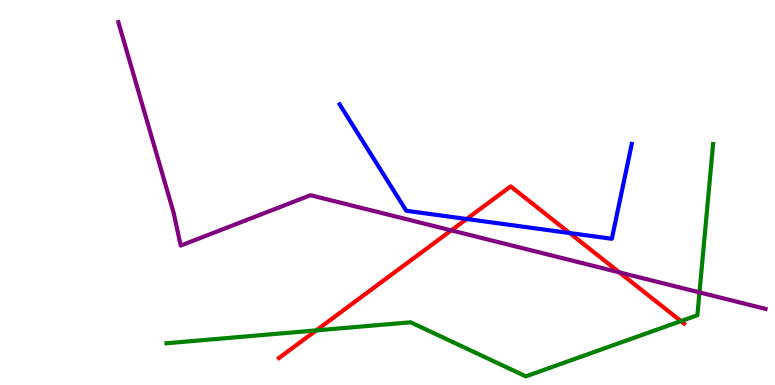[{'lines': ['blue', 'red'], 'intersections': [{'x': 6.02, 'y': 4.31}, {'x': 7.35, 'y': 3.95}]}, {'lines': ['green', 'red'], 'intersections': [{'x': 4.08, 'y': 1.42}, {'x': 8.79, 'y': 1.66}]}, {'lines': ['purple', 'red'], 'intersections': [{'x': 5.82, 'y': 4.02}, {'x': 7.99, 'y': 2.93}]}, {'lines': ['blue', 'green'], 'intersections': []}, {'lines': ['blue', 'purple'], 'intersections': []}, {'lines': ['green', 'purple'], 'intersections': [{'x': 9.03, 'y': 2.41}]}]